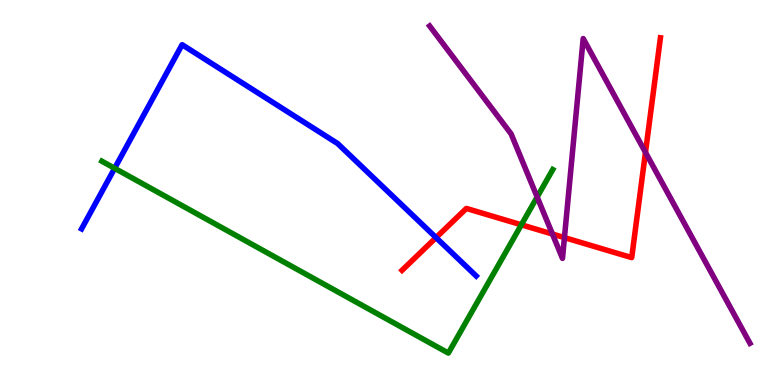[{'lines': ['blue', 'red'], 'intersections': [{'x': 5.63, 'y': 3.83}]}, {'lines': ['green', 'red'], 'intersections': [{'x': 6.73, 'y': 4.16}]}, {'lines': ['purple', 'red'], 'intersections': [{'x': 7.13, 'y': 3.92}, {'x': 7.28, 'y': 3.83}, {'x': 8.33, 'y': 6.04}]}, {'lines': ['blue', 'green'], 'intersections': [{'x': 1.48, 'y': 5.63}]}, {'lines': ['blue', 'purple'], 'intersections': []}, {'lines': ['green', 'purple'], 'intersections': [{'x': 6.93, 'y': 4.88}]}]